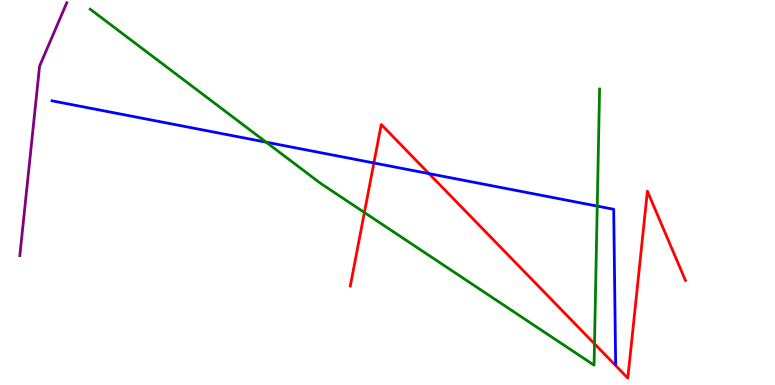[{'lines': ['blue', 'red'], 'intersections': [{'x': 4.82, 'y': 5.77}, {'x': 5.54, 'y': 5.49}]}, {'lines': ['green', 'red'], 'intersections': [{'x': 4.7, 'y': 4.48}, {'x': 7.67, 'y': 1.07}]}, {'lines': ['purple', 'red'], 'intersections': []}, {'lines': ['blue', 'green'], 'intersections': [{'x': 3.43, 'y': 6.31}, {'x': 7.71, 'y': 4.65}]}, {'lines': ['blue', 'purple'], 'intersections': []}, {'lines': ['green', 'purple'], 'intersections': []}]